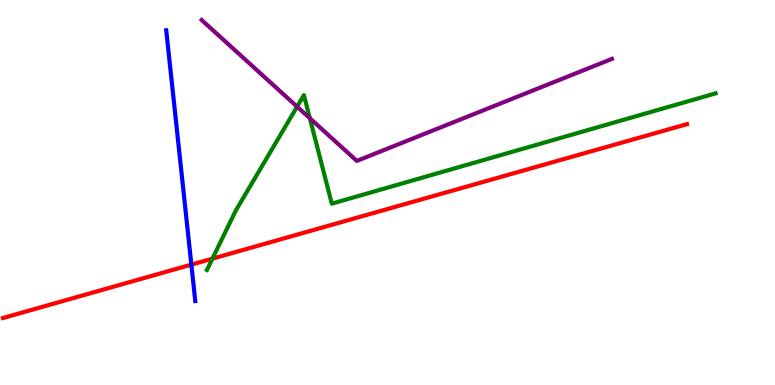[{'lines': ['blue', 'red'], 'intersections': [{'x': 2.47, 'y': 3.13}]}, {'lines': ['green', 'red'], 'intersections': [{'x': 2.74, 'y': 3.28}]}, {'lines': ['purple', 'red'], 'intersections': []}, {'lines': ['blue', 'green'], 'intersections': []}, {'lines': ['blue', 'purple'], 'intersections': []}, {'lines': ['green', 'purple'], 'intersections': [{'x': 3.83, 'y': 7.23}, {'x': 4.0, 'y': 6.93}]}]